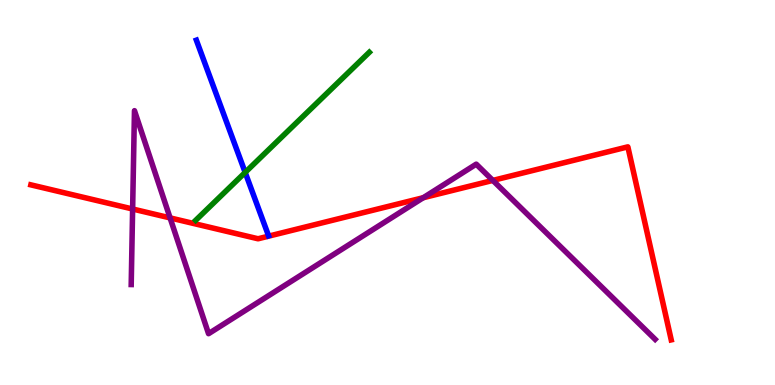[{'lines': ['blue', 'red'], 'intersections': []}, {'lines': ['green', 'red'], 'intersections': []}, {'lines': ['purple', 'red'], 'intersections': [{'x': 1.71, 'y': 4.57}, {'x': 2.19, 'y': 4.34}, {'x': 5.46, 'y': 4.86}, {'x': 6.36, 'y': 5.31}]}, {'lines': ['blue', 'green'], 'intersections': [{'x': 3.16, 'y': 5.52}]}, {'lines': ['blue', 'purple'], 'intersections': []}, {'lines': ['green', 'purple'], 'intersections': []}]